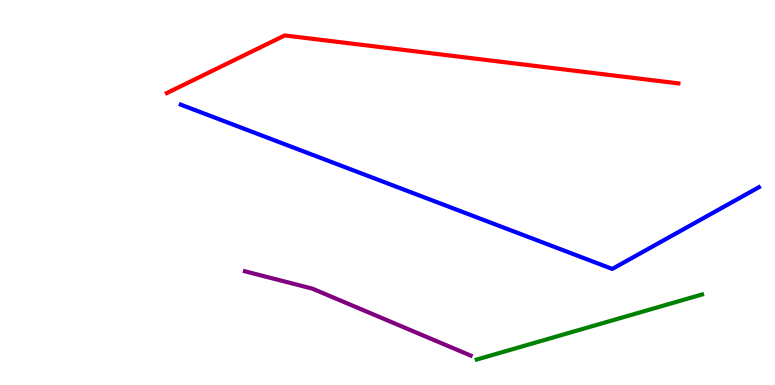[{'lines': ['blue', 'red'], 'intersections': []}, {'lines': ['green', 'red'], 'intersections': []}, {'lines': ['purple', 'red'], 'intersections': []}, {'lines': ['blue', 'green'], 'intersections': []}, {'lines': ['blue', 'purple'], 'intersections': []}, {'lines': ['green', 'purple'], 'intersections': []}]